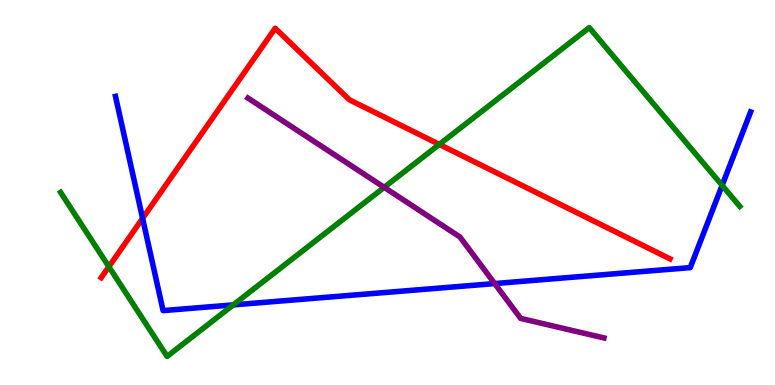[{'lines': ['blue', 'red'], 'intersections': [{'x': 1.84, 'y': 4.33}]}, {'lines': ['green', 'red'], 'intersections': [{'x': 1.4, 'y': 3.07}, {'x': 5.67, 'y': 6.25}]}, {'lines': ['purple', 'red'], 'intersections': []}, {'lines': ['blue', 'green'], 'intersections': [{'x': 3.01, 'y': 2.08}, {'x': 9.32, 'y': 5.18}]}, {'lines': ['blue', 'purple'], 'intersections': [{'x': 6.38, 'y': 2.63}]}, {'lines': ['green', 'purple'], 'intersections': [{'x': 4.96, 'y': 5.13}]}]